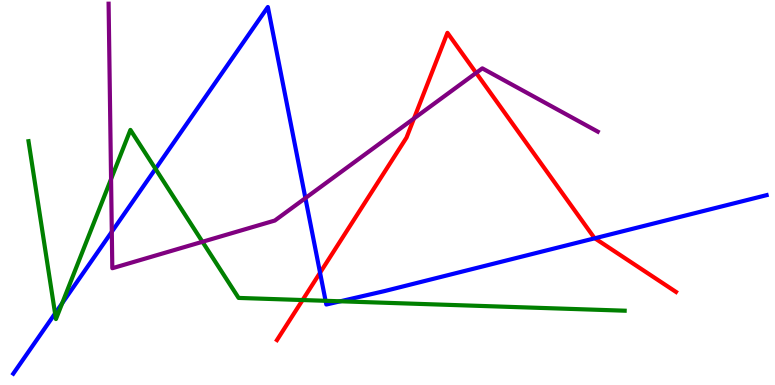[{'lines': ['blue', 'red'], 'intersections': [{'x': 4.13, 'y': 2.92}, {'x': 7.68, 'y': 3.81}]}, {'lines': ['green', 'red'], 'intersections': [{'x': 3.9, 'y': 2.21}]}, {'lines': ['purple', 'red'], 'intersections': [{'x': 5.34, 'y': 6.92}, {'x': 6.14, 'y': 8.11}]}, {'lines': ['blue', 'green'], 'intersections': [{'x': 0.711, 'y': 1.86}, {'x': 0.802, 'y': 2.12}, {'x': 2.01, 'y': 5.61}, {'x': 4.2, 'y': 2.19}, {'x': 4.39, 'y': 2.17}]}, {'lines': ['blue', 'purple'], 'intersections': [{'x': 1.44, 'y': 3.98}, {'x': 3.94, 'y': 4.85}]}, {'lines': ['green', 'purple'], 'intersections': [{'x': 1.43, 'y': 5.35}, {'x': 2.61, 'y': 3.72}]}]